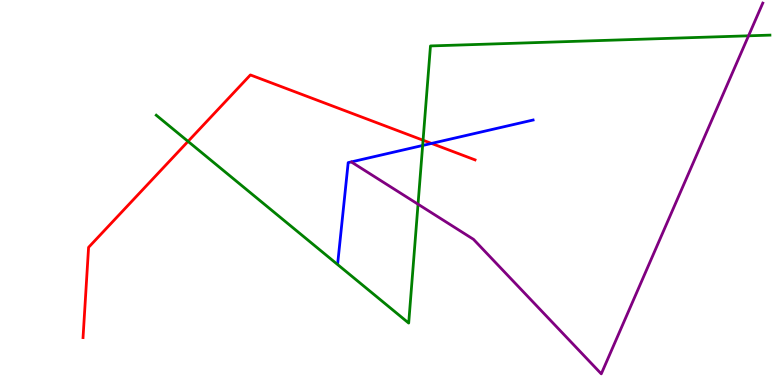[{'lines': ['blue', 'red'], 'intersections': [{'x': 5.57, 'y': 6.27}]}, {'lines': ['green', 'red'], 'intersections': [{'x': 2.43, 'y': 6.33}, {'x': 5.46, 'y': 6.36}]}, {'lines': ['purple', 'red'], 'intersections': []}, {'lines': ['blue', 'green'], 'intersections': [{'x': 5.45, 'y': 6.22}]}, {'lines': ['blue', 'purple'], 'intersections': []}, {'lines': ['green', 'purple'], 'intersections': [{'x': 5.39, 'y': 4.7}, {'x': 9.66, 'y': 9.07}]}]